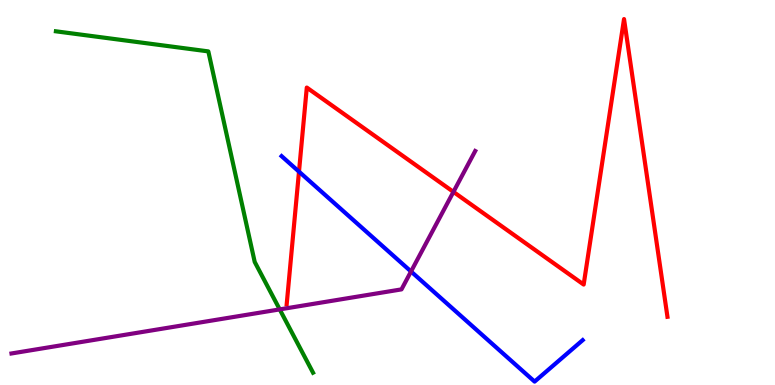[{'lines': ['blue', 'red'], 'intersections': [{'x': 3.86, 'y': 5.54}]}, {'lines': ['green', 'red'], 'intersections': []}, {'lines': ['purple', 'red'], 'intersections': [{'x': 5.85, 'y': 5.02}]}, {'lines': ['blue', 'green'], 'intersections': []}, {'lines': ['blue', 'purple'], 'intersections': [{'x': 5.3, 'y': 2.95}]}, {'lines': ['green', 'purple'], 'intersections': [{'x': 3.61, 'y': 1.96}]}]